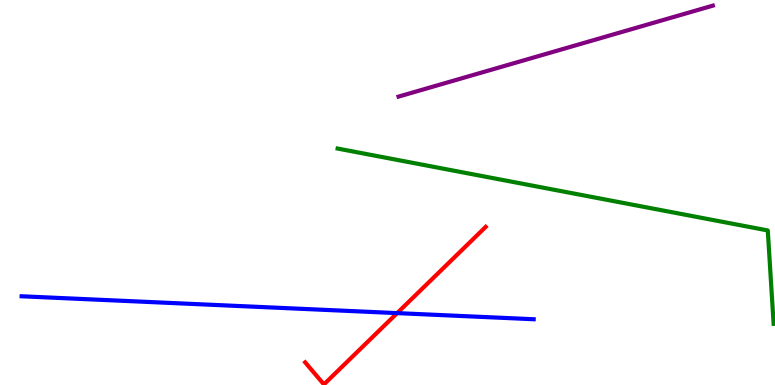[{'lines': ['blue', 'red'], 'intersections': [{'x': 5.12, 'y': 1.87}]}, {'lines': ['green', 'red'], 'intersections': []}, {'lines': ['purple', 'red'], 'intersections': []}, {'lines': ['blue', 'green'], 'intersections': []}, {'lines': ['blue', 'purple'], 'intersections': []}, {'lines': ['green', 'purple'], 'intersections': []}]